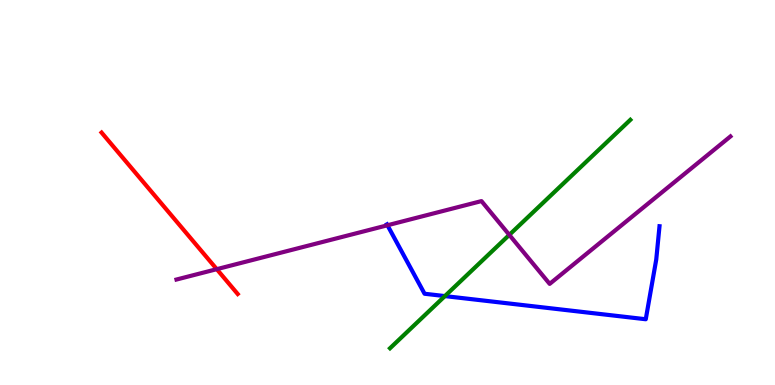[{'lines': ['blue', 'red'], 'intersections': []}, {'lines': ['green', 'red'], 'intersections': []}, {'lines': ['purple', 'red'], 'intersections': [{'x': 2.8, 'y': 3.01}]}, {'lines': ['blue', 'green'], 'intersections': [{'x': 5.74, 'y': 2.31}]}, {'lines': ['blue', 'purple'], 'intersections': [{'x': 5.0, 'y': 4.15}]}, {'lines': ['green', 'purple'], 'intersections': [{'x': 6.57, 'y': 3.9}]}]